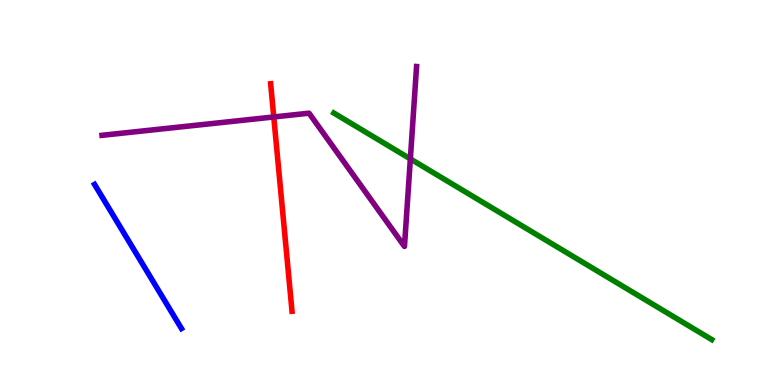[{'lines': ['blue', 'red'], 'intersections': []}, {'lines': ['green', 'red'], 'intersections': []}, {'lines': ['purple', 'red'], 'intersections': [{'x': 3.53, 'y': 6.96}]}, {'lines': ['blue', 'green'], 'intersections': []}, {'lines': ['blue', 'purple'], 'intersections': []}, {'lines': ['green', 'purple'], 'intersections': [{'x': 5.29, 'y': 5.87}]}]